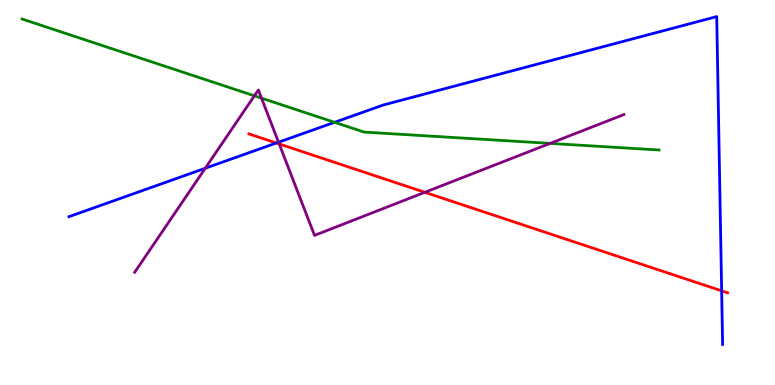[{'lines': ['blue', 'red'], 'intersections': [{'x': 3.57, 'y': 6.29}, {'x': 9.31, 'y': 2.45}]}, {'lines': ['green', 'red'], 'intersections': []}, {'lines': ['purple', 'red'], 'intersections': [{'x': 3.6, 'y': 6.26}, {'x': 5.48, 'y': 5.01}]}, {'lines': ['blue', 'green'], 'intersections': [{'x': 4.32, 'y': 6.82}]}, {'lines': ['blue', 'purple'], 'intersections': [{'x': 2.65, 'y': 5.63}, {'x': 3.59, 'y': 6.31}]}, {'lines': ['green', 'purple'], 'intersections': [{'x': 3.28, 'y': 7.51}, {'x': 3.37, 'y': 7.45}, {'x': 7.1, 'y': 6.28}]}]